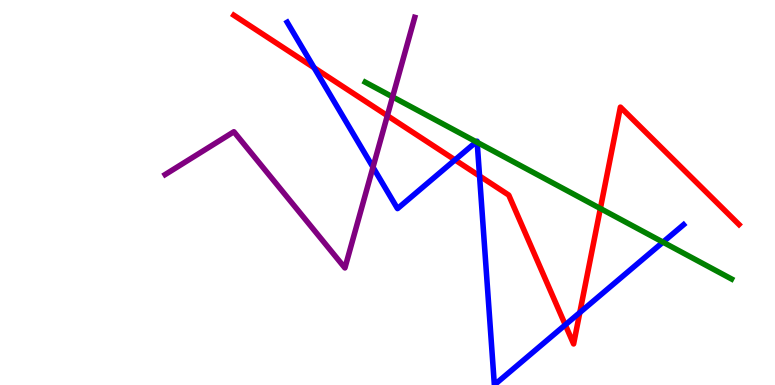[{'lines': ['blue', 'red'], 'intersections': [{'x': 4.05, 'y': 8.24}, {'x': 5.87, 'y': 5.85}, {'x': 6.19, 'y': 5.43}, {'x': 7.29, 'y': 1.56}, {'x': 7.48, 'y': 1.88}]}, {'lines': ['green', 'red'], 'intersections': [{'x': 7.75, 'y': 4.58}]}, {'lines': ['purple', 'red'], 'intersections': [{'x': 5.0, 'y': 7.0}]}, {'lines': ['blue', 'green'], 'intersections': [{'x': 6.15, 'y': 6.32}, {'x': 6.16, 'y': 6.3}, {'x': 8.55, 'y': 3.71}]}, {'lines': ['blue', 'purple'], 'intersections': [{'x': 4.81, 'y': 5.66}]}, {'lines': ['green', 'purple'], 'intersections': [{'x': 5.07, 'y': 7.48}]}]